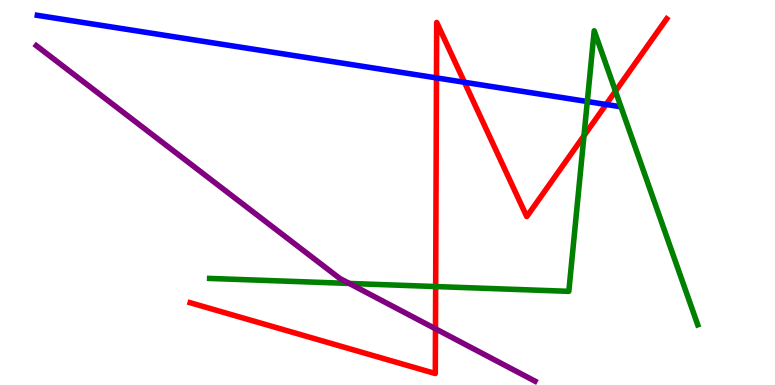[{'lines': ['blue', 'red'], 'intersections': [{'x': 5.63, 'y': 7.98}, {'x': 5.99, 'y': 7.86}, {'x': 7.82, 'y': 7.29}]}, {'lines': ['green', 'red'], 'intersections': [{'x': 5.62, 'y': 2.56}, {'x': 7.54, 'y': 6.47}, {'x': 7.94, 'y': 7.63}]}, {'lines': ['purple', 'red'], 'intersections': [{'x': 5.62, 'y': 1.46}]}, {'lines': ['blue', 'green'], 'intersections': [{'x': 7.58, 'y': 7.36}]}, {'lines': ['blue', 'purple'], 'intersections': []}, {'lines': ['green', 'purple'], 'intersections': [{'x': 4.51, 'y': 2.64}]}]